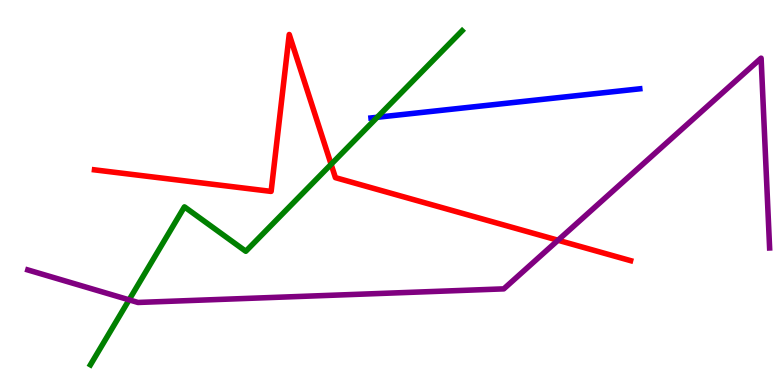[{'lines': ['blue', 'red'], 'intersections': []}, {'lines': ['green', 'red'], 'intersections': [{'x': 4.27, 'y': 5.73}]}, {'lines': ['purple', 'red'], 'intersections': [{'x': 7.2, 'y': 3.76}]}, {'lines': ['blue', 'green'], 'intersections': [{'x': 4.87, 'y': 6.95}]}, {'lines': ['blue', 'purple'], 'intersections': []}, {'lines': ['green', 'purple'], 'intersections': [{'x': 1.67, 'y': 2.21}]}]